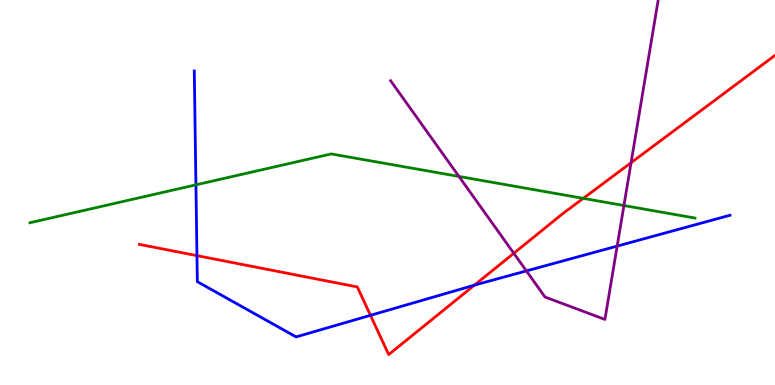[{'lines': ['blue', 'red'], 'intersections': [{'x': 2.54, 'y': 3.36}, {'x': 4.78, 'y': 1.81}, {'x': 6.12, 'y': 2.59}]}, {'lines': ['green', 'red'], 'intersections': [{'x': 7.53, 'y': 4.85}]}, {'lines': ['purple', 'red'], 'intersections': [{'x': 6.63, 'y': 3.42}, {'x': 8.14, 'y': 5.77}]}, {'lines': ['blue', 'green'], 'intersections': [{'x': 2.53, 'y': 5.2}]}, {'lines': ['blue', 'purple'], 'intersections': [{'x': 6.79, 'y': 2.96}, {'x': 7.96, 'y': 3.61}]}, {'lines': ['green', 'purple'], 'intersections': [{'x': 5.92, 'y': 5.42}, {'x': 8.05, 'y': 4.66}]}]